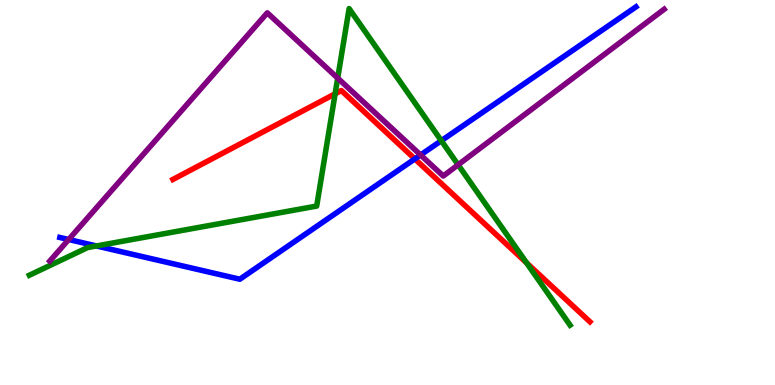[{'lines': ['blue', 'red'], 'intersections': [{'x': 5.35, 'y': 5.87}]}, {'lines': ['green', 'red'], 'intersections': [{'x': 4.32, 'y': 7.56}, {'x': 6.79, 'y': 3.17}]}, {'lines': ['purple', 'red'], 'intersections': []}, {'lines': ['blue', 'green'], 'intersections': [{'x': 1.24, 'y': 3.61}, {'x': 5.69, 'y': 6.35}]}, {'lines': ['blue', 'purple'], 'intersections': [{'x': 0.886, 'y': 3.78}, {'x': 5.43, 'y': 5.97}]}, {'lines': ['green', 'purple'], 'intersections': [{'x': 4.36, 'y': 7.97}, {'x': 5.91, 'y': 5.72}]}]